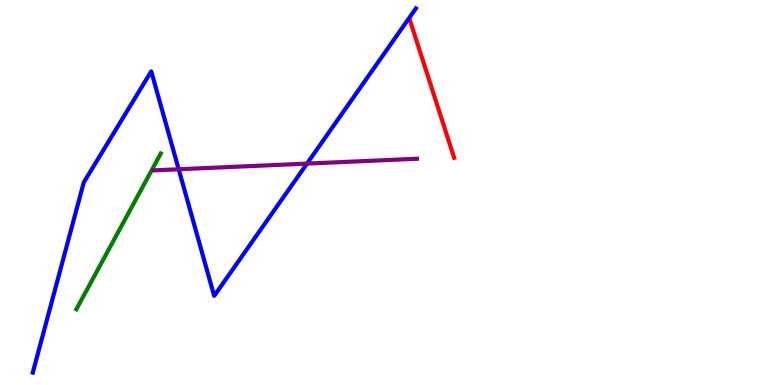[{'lines': ['blue', 'red'], 'intersections': []}, {'lines': ['green', 'red'], 'intersections': []}, {'lines': ['purple', 'red'], 'intersections': []}, {'lines': ['blue', 'green'], 'intersections': []}, {'lines': ['blue', 'purple'], 'intersections': [{'x': 2.31, 'y': 5.6}, {'x': 3.96, 'y': 5.75}]}, {'lines': ['green', 'purple'], 'intersections': []}]